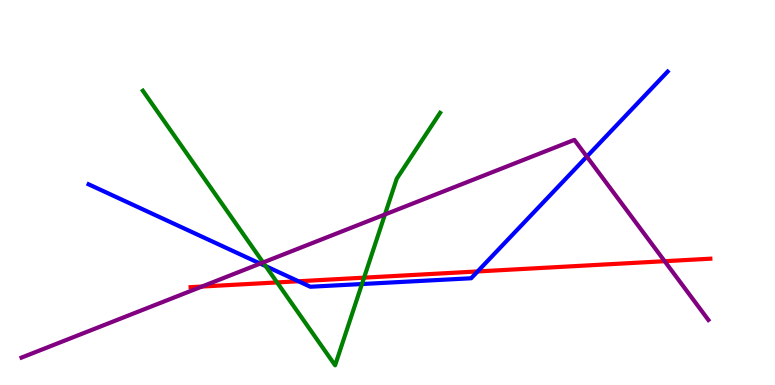[{'lines': ['blue', 'red'], 'intersections': [{'x': 3.85, 'y': 2.69}, {'x': 6.16, 'y': 2.95}]}, {'lines': ['green', 'red'], 'intersections': [{'x': 3.58, 'y': 2.66}, {'x': 4.7, 'y': 2.79}]}, {'lines': ['purple', 'red'], 'intersections': [{'x': 2.61, 'y': 2.56}, {'x': 8.58, 'y': 3.22}]}, {'lines': ['blue', 'green'], 'intersections': [{'x': 3.43, 'y': 3.09}, {'x': 4.67, 'y': 2.62}]}, {'lines': ['blue', 'purple'], 'intersections': [{'x': 3.36, 'y': 3.15}, {'x': 7.57, 'y': 5.93}]}, {'lines': ['green', 'purple'], 'intersections': [{'x': 3.39, 'y': 3.18}, {'x': 4.97, 'y': 4.43}]}]